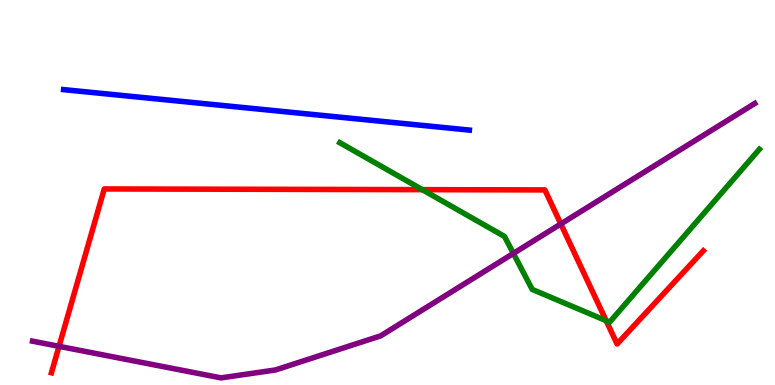[{'lines': ['blue', 'red'], 'intersections': []}, {'lines': ['green', 'red'], 'intersections': [{'x': 5.45, 'y': 5.07}, {'x': 7.82, 'y': 1.67}]}, {'lines': ['purple', 'red'], 'intersections': [{'x': 0.762, 'y': 1.0}, {'x': 7.24, 'y': 4.18}]}, {'lines': ['blue', 'green'], 'intersections': []}, {'lines': ['blue', 'purple'], 'intersections': []}, {'lines': ['green', 'purple'], 'intersections': [{'x': 6.62, 'y': 3.42}]}]